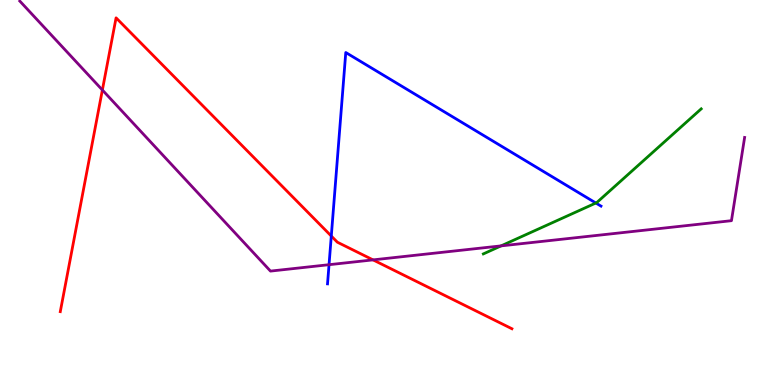[{'lines': ['blue', 'red'], 'intersections': [{'x': 4.27, 'y': 3.87}]}, {'lines': ['green', 'red'], 'intersections': []}, {'lines': ['purple', 'red'], 'intersections': [{'x': 1.32, 'y': 7.66}, {'x': 4.81, 'y': 3.25}]}, {'lines': ['blue', 'green'], 'intersections': [{'x': 7.69, 'y': 4.73}]}, {'lines': ['blue', 'purple'], 'intersections': [{'x': 4.25, 'y': 3.12}]}, {'lines': ['green', 'purple'], 'intersections': [{'x': 6.47, 'y': 3.61}]}]